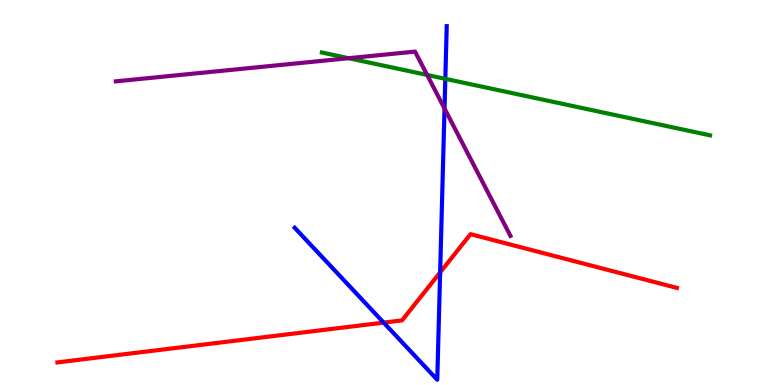[{'lines': ['blue', 'red'], 'intersections': [{'x': 4.95, 'y': 1.62}, {'x': 5.68, 'y': 2.92}]}, {'lines': ['green', 'red'], 'intersections': []}, {'lines': ['purple', 'red'], 'intersections': []}, {'lines': ['blue', 'green'], 'intersections': [{'x': 5.75, 'y': 7.95}]}, {'lines': ['blue', 'purple'], 'intersections': [{'x': 5.74, 'y': 7.18}]}, {'lines': ['green', 'purple'], 'intersections': [{'x': 4.5, 'y': 8.49}, {'x': 5.51, 'y': 8.05}]}]